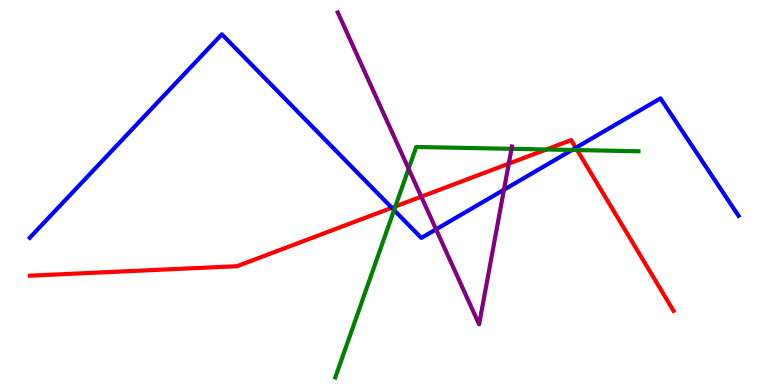[{'lines': ['blue', 'red'], 'intersections': [{'x': 5.06, 'y': 4.6}, {'x': 7.43, 'y': 6.16}]}, {'lines': ['green', 'red'], 'intersections': [{'x': 5.1, 'y': 4.64}, {'x': 7.05, 'y': 6.12}, {'x': 7.45, 'y': 6.1}]}, {'lines': ['purple', 'red'], 'intersections': [{'x': 5.44, 'y': 4.89}, {'x': 6.56, 'y': 5.75}]}, {'lines': ['blue', 'green'], 'intersections': [{'x': 5.08, 'y': 4.54}, {'x': 7.38, 'y': 6.1}]}, {'lines': ['blue', 'purple'], 'intersections': [{'x': 5.63, 'y': 4.04}, {'x': 6.5, 'y': 5.07}]}, {'lines': ['green', 'purple'], 'intersections': [{'x': 5.27, 'y': 5.62}, {'x': 6.6, 'y': 6.13}]}]